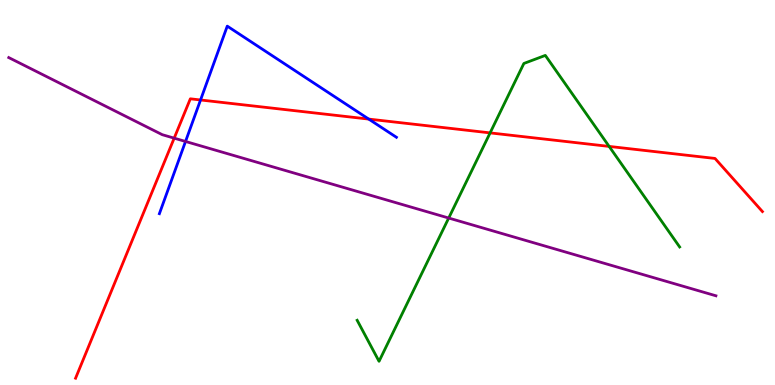[{'lines': ['blue', 'red'], 'intersections': [{'x': 2.59, 'y': 7.4}, {'x': 4.76, 'y': 6.91}]}, {'lines': ['green', 'red'], 'intersections': [{'x': 6.32, 'y': 6.55}, {'x': 7.86, 'y': 6.2}]}, {'lines': ['purple', 'red'], 'intersections': [{'x': 2.25, 'y': 6.41}]}, {'lines': ['blue', 'green'], 'intersections': []}, {'lines': ['blue', 'purple'], 'intersections': [{'x': 2.39, 'y': 6.33}]}, {'lines': ['green', 'purple'], 'intersections': [{'x': 5.79, 'y': 4.34}]}]